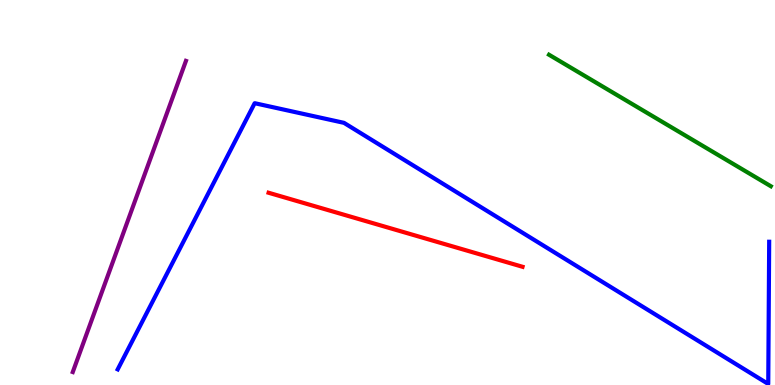[{'lines': ['blue', 'red'], 'intersections': []}, {'lines': ['green', 'red'], 'intersections': []}, {'lines': ['purple', 'red'], 'intersections': []}, {'lines': ['blue', 'green'], 'intersections': []}, {'lines': ['blue', 'purple'], 'intersections': []}, {'lines': ['green', 'purple'], 'intersections': []}]